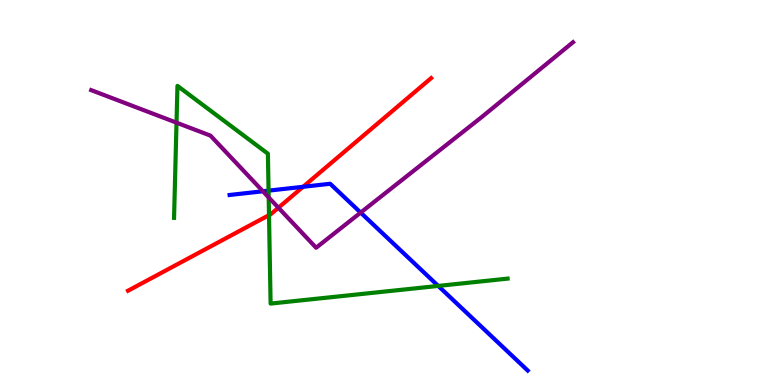[{'lines': ['blue', 'red'], 'intersections': [{'x': 3.91, 'y': 5.15}]}, {'lines': ['green', 'red'], 'intersections': [{'x': 3.47, 'y': 4.41}]}, {'lines': ['purple', 'red'], 'intersections': [{'x': 3.59, 'y': 4.6}]}, {'lines': ['blue', 'green'], 'intersections': [{'x': 3.47, 'y': 5.05}, {'x': 5.65, 'y': 2.57}]}, {'lines': ['blue', 'purple'], 'intersections': [{'x': 3.39, 'y': 5.03}, {'x': 4.65, 'y': 4.48}]}, {'lines': ['green', 'purple'], 'intersections': [{'x': 2.28, 'y': 6.81}, {'x': 3.47, 'y': 4.87}]}]